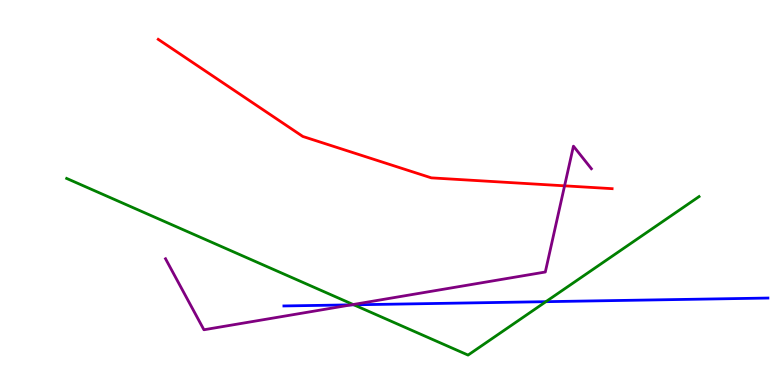[{'lines': ['blue', 'red'], 'intersections': []}, {'lines': ['green', 'red'], 'intersections': []}, {'lines': ['purple', 'red'], 'intersections': [{'x': 7.28, 'y': 5.17}]}, {'lines': ['blue', 'green'], 'intersections': [{'x': 4.57, 'y': 2.08}, {'x': 7.04, 'y': 2.16}]}, {'lines': ['blue', 'purple'], 'intersections': [{'x': 4.53, 'y': 2.08}]}, {'lines': ['green', 'purple'], 'intersections': [{'x': 4.56, 'y': 2.09}]}]